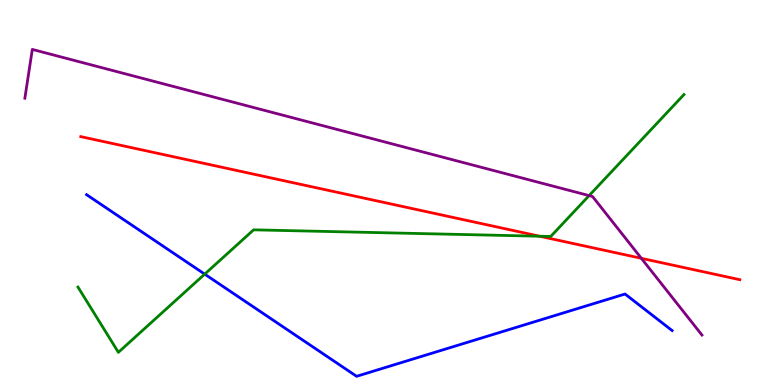[{'lines': ['blue', 'red'], 'intersections': []}, {'lines': ['green', 'red'], 'intersections': [{'x': 6.96, 'y': 3.86}]}, {'lines': ['purple', 'red'], 'intersections': [{'x': 8.28, 'y': 3.29}]}, {'lines': ['blue', 'green'], 'intersections': [{'x': 2.64, 'y': 2.88}]}, {'lines': ['blue', 'purple'], 'intersections': []}, {'lines': ['green', 'purple'], 'intersections': [{'x': 7.6, 'y': 4.92}]}]